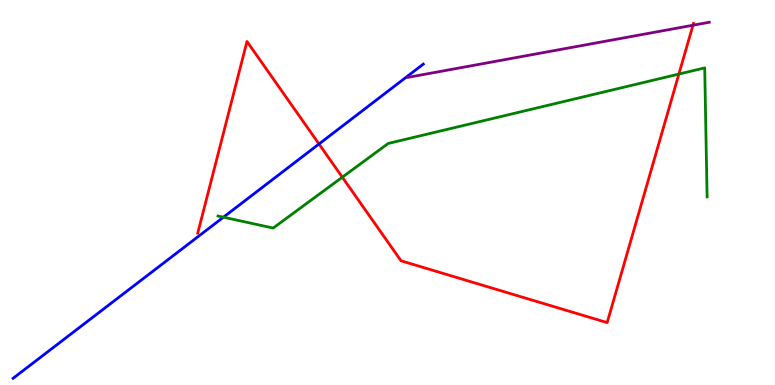[{'lines': ['blue', 'red'], 'intersections': [{'x': 4.12, 'y': 6.26}]}, {'lines': ['green', 'red'], 'intersections': [{'x': 4.42, 'y': 5.4}, {'x': 8.76, 'y': 8.08}]}, {'lines': ['purple', 'red'], 'intersections': [{'x': 8.94, 'y': 9.34}]}, {'lines': ['blue', 'green'], 'intersections': [{'x': 2.88, 'y': 4.36}]}, {'lines': ['blue', 'purple'], 'intersections': []}, {'lines': ['green', 'purple'], 'intersections': []}]